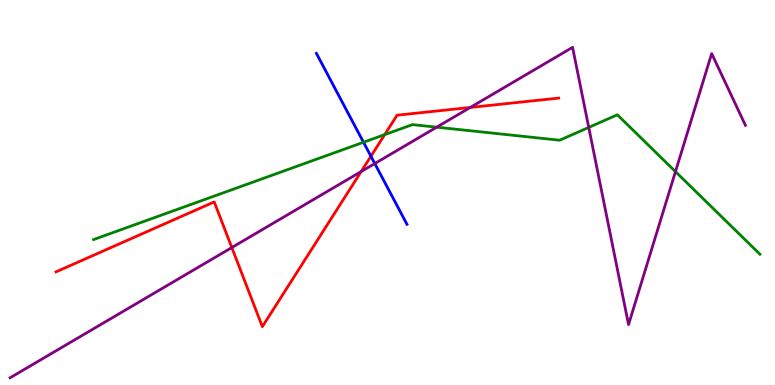[{'lines': ['blue', 'red'], 'intersections': [{'x': 4.79, 'y': 5.94}]}, {'lines': ['green', 'red'], 'intersections': [{'x': 4.96, 'y': 6.5}]}, {'lines': ['purple', 'red'], 'intersections': [{'x': 2.99, 'y': 3.57}, {'x': 4.66, 'y': 5.54}, {'x': 6.07, 'y': 7.21}]}, {'lines': ['blue', 'green'], 'intersections': [{'x': 4.69, 'y': 6.3}]}, {'lines': ['blue', 'purple'], 'intersections': [{'x': 4.84, 'y': 5.75}]}, {'lines': ['green', 'purple'], 'intersections': [{'x': 5.63, 'y': 6.7}, {'x': 7.6, 'y': 6.69}, {'x': 8.72, 'y': 5.54}]}]